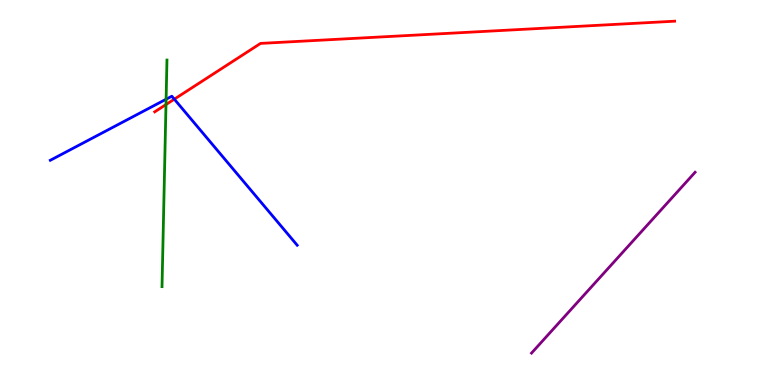[{'lines': ['blue', 'red'], 'intersections': [{'x': 2.25, 'y': 7.42}]}, {'lines': ['green', 'red'], 'intersections': [{'x': 2.14, 'y': 7.28}]}, {'lines': ['purple', 'red'], 'intersections': []}, {'lines': ['blue', 'green'], 'intersections': [{'x': 2.14, 'y': 7.42}]}, {'lines': ['blue', 'purple'], 'intersections': []}, {'lines': ['green', 'purple'], 'intersections': []}]